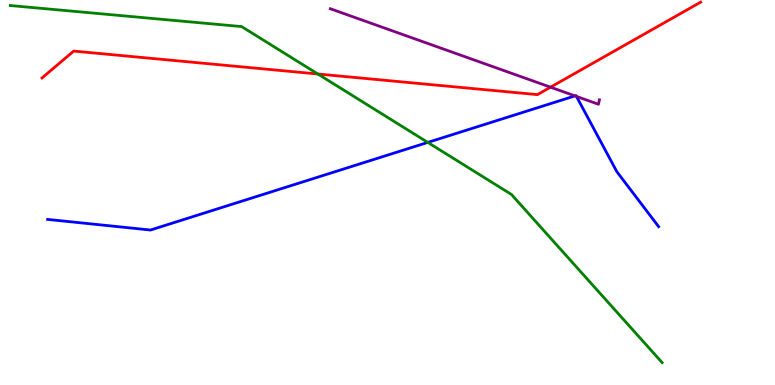[{'lines': ['blue', 'red'], 'intersections': []}, {'lines': ['green', 'red'], 'intersections': [{'x': 4.1, 'y': 8.08}]}, {'lines': ['purple', 'red'], 'intersections': [{'x': 7.1, 'y': 7.74}]}, {'lines': ['blue', 'green'], 'intersections': [{'x': 5.52, 'y': 6.3}]}, {'lines': ['blue', 'purple'], 'intersections': [{'x': 7.42, 'y': 7.51}, {'x': 7.44, 'y': 7.5}]}, {'lines': ['green', 'purple'], 'intersections': []}]